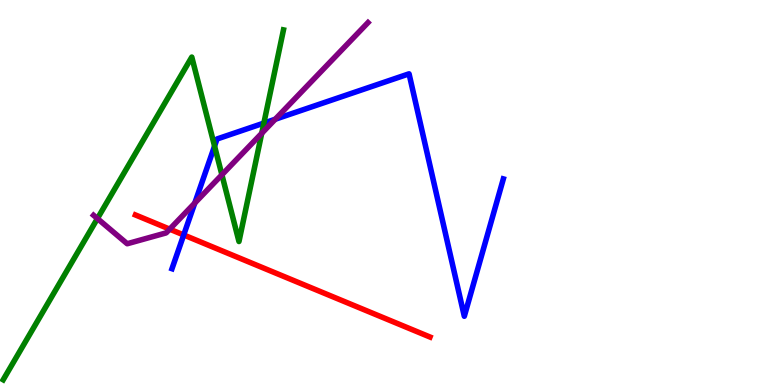[{'lines': ['blue', 'red'], 'intersections': [{'x': 2.37, 'y': 3.9}]}, {'lines': ['green', 'red'], 'intersections': []}, {'lines': ['purple', 'red'], 'intersections': [{'x': 2.19, 'y': 4.05}]}, {'lines': ['blue', 'green'], 'intersections': [{'x': 2.77, 'y': 6.21}, {'x': 3.4, 'y': 6.8}]}, {'lines': ['blue', 'purple'], 'intersections': [{'x': 2.51, 'y': 4.73}, {'x': 3.55, 'y': 6.9}]}, {'lines': ['green', 'purple'], 'intersections': [{'x': 1.26, 'y': 4.32}, {'x': 2.86, 'y': 5.46}, {'x': 3.38, 'y': 6.54}]}]